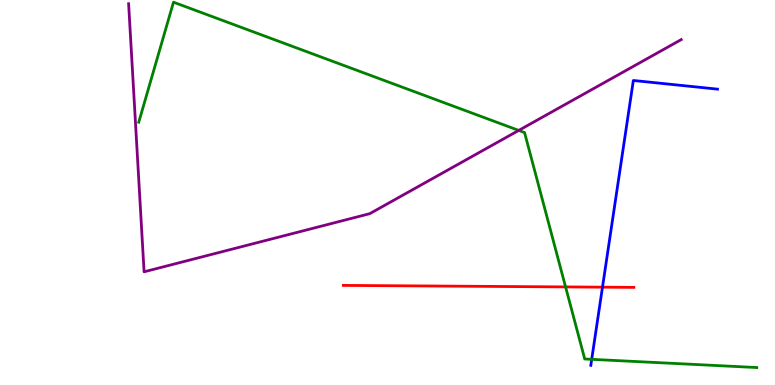[{'lines': ['blue', 'red'], 'intersections': [{'x': 7.77, 'y': 2.54}]}, {'lines': ['green', 'red'], 'intersections': [{'x': 7.3, 'y': 2.55}]}, {'lines': ['purple', 'red'], 'intersections': []}, {'lines': ['blue', 'green'], 'intersections': [{'x': 7.63, 'y': 0.667}]}, {'lines': ['blue', 'purple'], 'intersections': []}, {'lines': ['green', 'purple'], 'intersections': [{'x': 6.69, 'y': 6.61}]}]